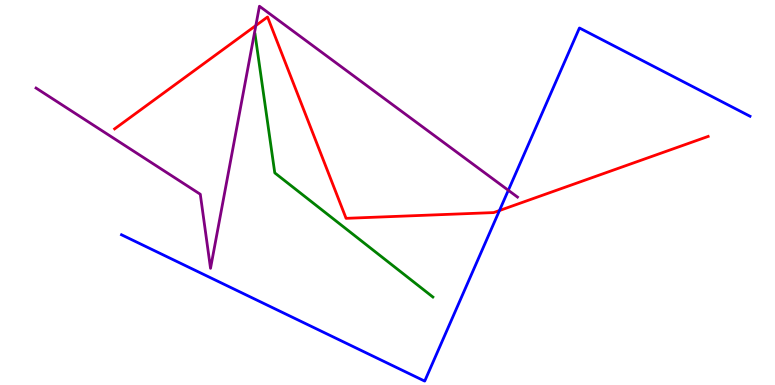[{'lines': ['blue', 'red'], 'intersections': [{'x': 6.44, 'y': 4.53}]}, {'lines': ['green', 'red'], 'intersections': []}, {'lines': ['purple', 'red'], 'intersections': [{'x': 3.3, 'y': 9.34}]}, {'lines': ['blue', 'green'], 'intersections': []}, {'lines': ['blue', 'purple'], 'intersections': [{'x': 6.56, 'y': 5.06}]}, {'lines': ['green', 'purple'], 'intersections': []}]